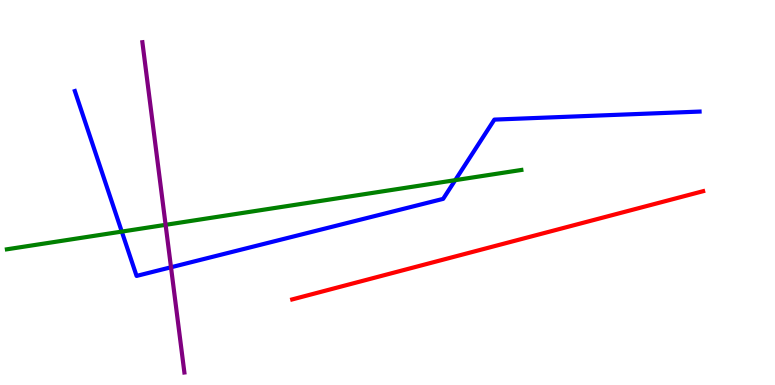[{'lines': ['blue', 'red'], 'intersections': []}, {'lines': ['green', 'red'], 'intersections': []}, {'lines': ['purple', 'red'], 'intersections': []}, {'lines': ['blue', 'green'], 'intersections': [{'x': 1.57, 'y': 3.98}, {'x': 5.87, 'y': 5.32}]}, {'lines': ['blue', 'purple'], 'intersections': [{'x': 2.21, 'y': 3.06}]}, {'lines': ['green', 'purple'], 'intersections': [{'x': 2.14, 'y': 4.16}]}]